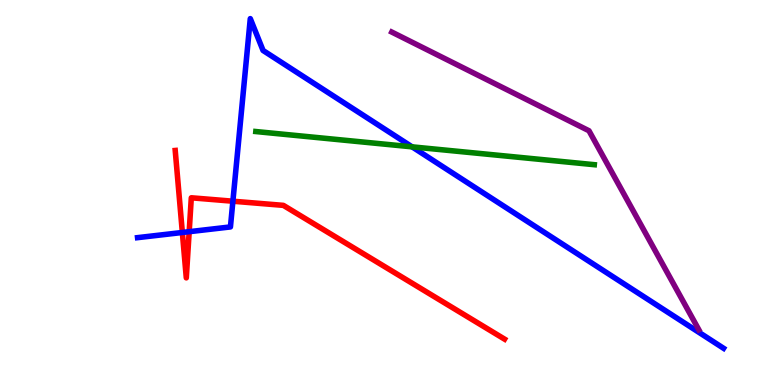[{'lines': ['blue', 'red'], 'intersections': [{'x': 2.35, 'y': 3.96}, {'x': 2.44, 'y': 3.98}, {'x': 3.01, 'y': 4.77}]}, {'lines': ['green', 'red'], 'intersections': []}, {'lines': ['purple', 'red'], 'intersections': []}, {'lines': ['blue', 'green'], 'intersections': [{'x': 5.32, 'y': 6.19}]}, {'lines': ['blue', 'purple'], 'intersections': []}, {'lines': ['green', 'purple'], 'intersections': []}]